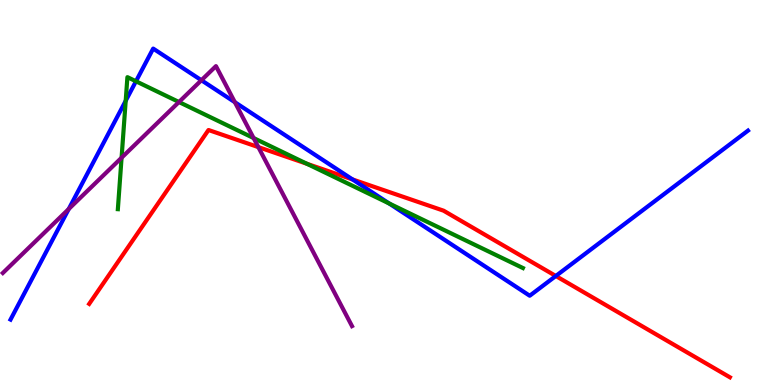[{'lines': ['blue', 'red'], 'intersections': [{'x': 4.55, 'y': 5.34}, {'x': 7.17, 'y': 2.83}]}, {'lines': ['green', 'red'], 'intersections': [{'x': 3.96, 'y': 5.75}]}, {'lines': ['purple', 'red'], 'intersections': [{'x': 3.33, 'y': 6.18}]}, {'lines': ['blue', 'green'], 'intersections': [{'x': 1.62, 'y': 7.38}, {'x': 1.75, 'y': 7.89}, {'x': 5.02, 'y': 4.72}]}, {'lines': ['blue', 'purple'], 'intersections': [{'x': 0.887, 'y': 4.57}, {'x': 2.6, 'y': 7.92}, {'x': 3.03, 'y': 7.35}]}, {'lines': ['green', 'purple'], 'intersections': [{'x': 1.57, 'y': 5.9}, {'x': 2.31, 'y': 7.35}, {'x': 3.27, 'y': 6.41}]}]